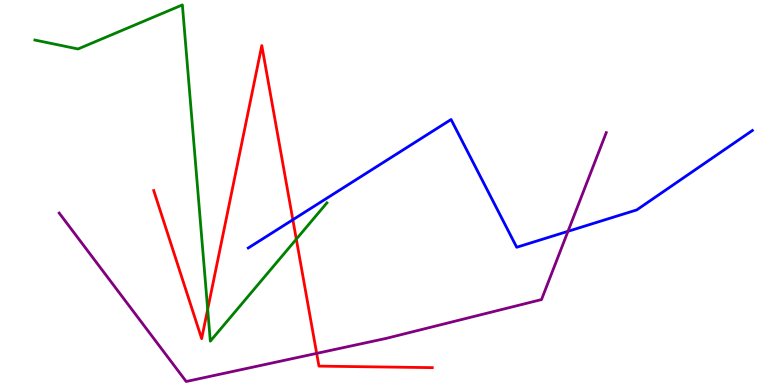[{'lines': ['blue', 'red'], 'intersections': [{'x': 3.78, 'y': 4.29}]}, {'lines': ['green', 'red'], 'intersections': [{'x': 2.68, 'y': 1.97}, {'x': 3.82, 'y': 3.79}]}, {'lines': ['purple', 'red'], 'intersections': [{'x': 4.09, 'y': 0.821}]}, {'lines': ['blue', 'green'], 'intersections': []}, {'lines': ['blue', 'purple'], 'intersections': [{'x': 7.33, 'y': 3.99}]}, {'lines': ['green', 'purple'], 'intersections': []}]